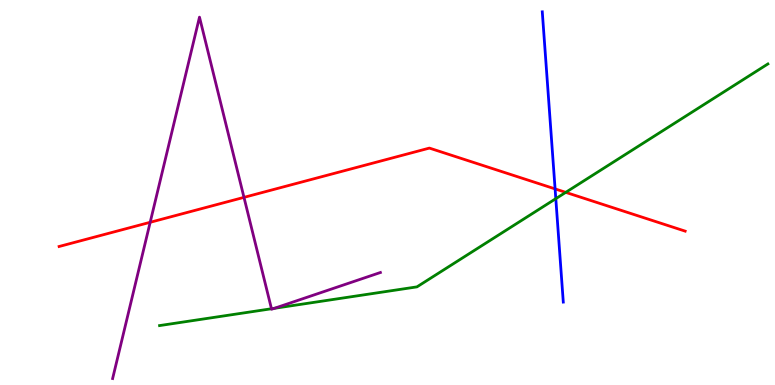[{'lines': ['blue', 'red'], 'intersections': [{'x': 7.16, 'y': 5.09}]}, {'lines': ['green', 'red'], 'intersections': [{'x': 7.3, 'y': 5.0}]}, {'lines': ['purple', 'red'], 'intersections': [{'x': 1.94, 'y': 4.23}, {'x': 3.15, 'y': 4.87}]}, {'lines': ['blue', 'green'], 'intersections': [{'x': 7.17, 'y': 4.84}]}, {'lines': ['blue', 'purple'], 'intersections': []}, {'lines': ['green', 'purple'], 'intersections': [{'x': 3.5, 'y': 1.98}, {'x': 3.54, 'y': 1.99}]}]